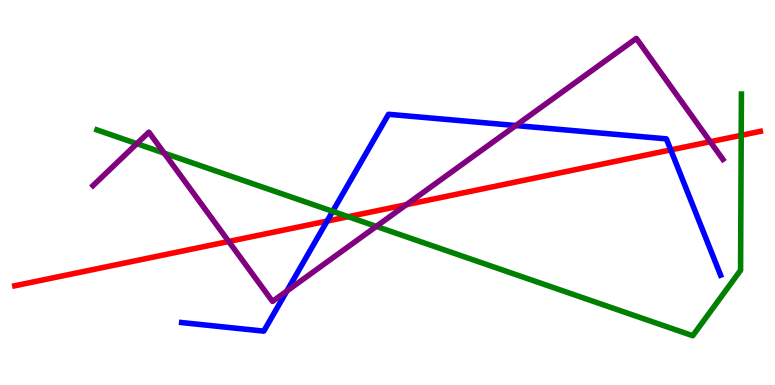[{'lines': ['blue', 'red'], 'intersections': [{'x': 4.22, 'y': 4.26}, {'x': 8.66, 'y': 6.11}]}, {'lines': ['green', 'red'], 'intersections': [{'x': 4.49, 'y': 4.37}, {'x': 9.56, 'y': 6.49}]}, {'lines': ['purple', 'red'], 'intersections': [{'x': 2.95, 'y': 3.73}, {'x': 5.24, 'y': 4.68}, {'x': 9.16, 'y': 6.32}]}, {'lines': ['blue', 'green'], 'intersections': [{'x': 4.29, 'y': 4.51}]}, {'lines': ['blue', 'purple'], 'intersections': [{'x': 3.7, 'y': 2.44}, {'x': 6.66, 'y': 6.74}]}, {'lines': ['green', 'purple'], 'intersections': [{'x': 1.77, 'y': 6.27}, {'x': 2.12, 'y': 6.02}, {'x': 4.86, 'y': 4.12}]}]